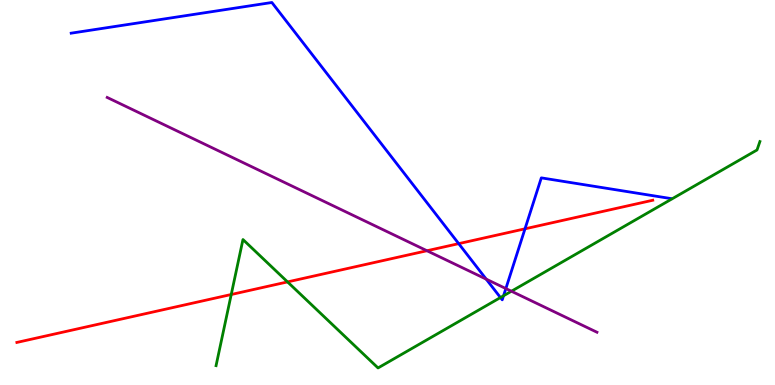[{'lines': ['blue', 'red'], 'intersections': [{'x': 5.92, 'y': 3.67}, {'x': 6.77, 'y': 4.06}]}, {'lines': ['green', 'red'], 'intersections': [{'x': 2.98, 'y': 2.35}, {'x': 3.71, 'y': 2.68}]}, {'lines': ['purple', 'red'], 'intersections': [{'x': 5.51, 'y': 3.49}]}, {'lines': ['blue', 'green'], 'intersections': [{'x': 6.46, 'y': 2.27}, {'x': 6.5, 'y': 2.32}]}, {'lines': ['blue', 'purple'], 'intersections': [{'x': 6.27, 'y': 2.75}, {'x': 6.53, 'y': 2.5}]}, {'lines': ['green', 'purple'], 'intersections': [{'x': 6.6, 'y': 2.44}]}]